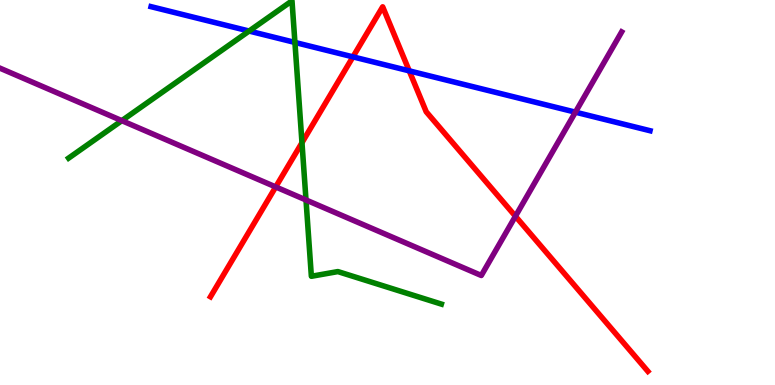[{'lines': ['blue', 'red'], 'intersections': [{'x': 4.55, 'y': 8.52}, {'x': 5.28, 'y': 8.16}]}, {'lines': ['green', 'red'], 'intersections': [{'x': 3.9, 'y': 6.29}]}, {'lines': ['purple', 'red'], 'intersections': [{'x': 3.56, 'y': 5.14}, {'x': 6.65, 'y': 4.38}]}, {'lines': ['blue', 'green'], 'intersections': [{'x': 3.21, 'y': 9.19}, {'x': 3.81, 'y': 8.9}]}, {'lines': ['blue', 'purple'], 'intersections': [{'x': 7.42, 'y': 7.09}]}, {'lines': ['green', 'purple'], 'intersections': [{'x': 1.57, 'y': 6.87}, {'x': 3.95, 'y': 4.81}]}]